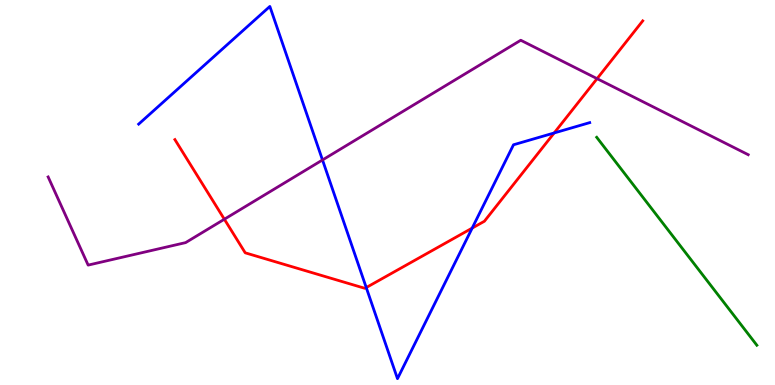[{'lines': ['blue', 'red'], 'intersections': [{'x': 4.73, 'y': 2.53}, {'x': 6.09, 'y': 4.08}, {'x': 7.15, 'y': 6.55}]}, {'lines': ['green', 'red'], 'intersections': []}, {'lines': ['purple', 'red'], 'intersections': [{'x': 2.89, 'y': 4.31}, {'x': 7.7, 'y': 7.96}]}, {'lines': ['blue', 'green'], 'intersections': []}, {'lines': ['blue', 'purple'], 'intersections': [{'x': 4.16, 'y': 5.85}]}, {'lines': ['green', 'purple'], 'intersections': []}]